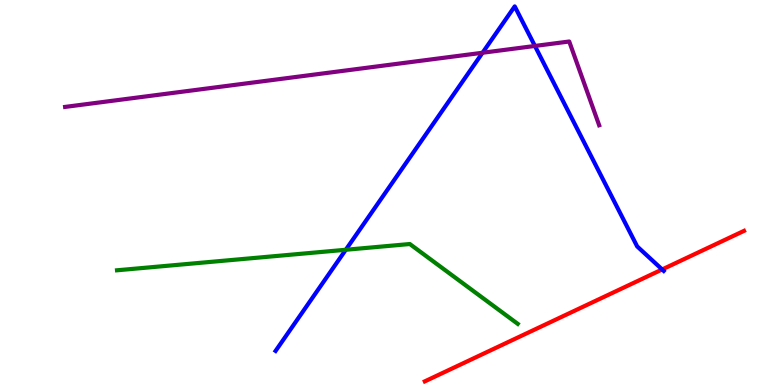[{'lines': ['blue', 'red'], 'intersections': [{'x': 8.54, 'y': 3.0}]}, {'lines': ['green', 'red'], 'intersections': []}, {'lines': ['purple', 'red'], 'intersections': []}, {'lines': ['blue', 'green'], 'intersections': [{'x': 4.46, 'y': 3.51}]}, {'lines': ['blue', 'purple'], 'intersections': [{'x': 6.23, 'y': 8.63}, {'x': 6.9, 'y': 8.81}]}, {'lines': ['green', 'purple'], 'intersections': []}]